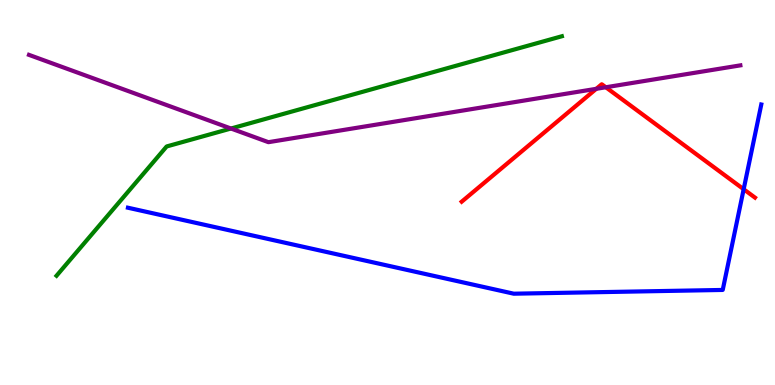[{'lines': ['blue', 'red'], 'intersections': [{'x': 9.6, 'y': 5.08}]}, {'lines': ['green', 'red'], 'intersections': []}, {'lines': ['purple', 'red'], 'intersections': [{'x': 7.69, 'y': 7.69}, {'x': 7.82, 'y': 7.73}]}, {'lines': ['blue', 'green'], 'intersections': []}, {'lines': ['blue', 'purple'], 'intersections': []}, {'lines': ['green', 'purple'], 'intersections': [{'x': 2.98, 'y': 6.66}]}]